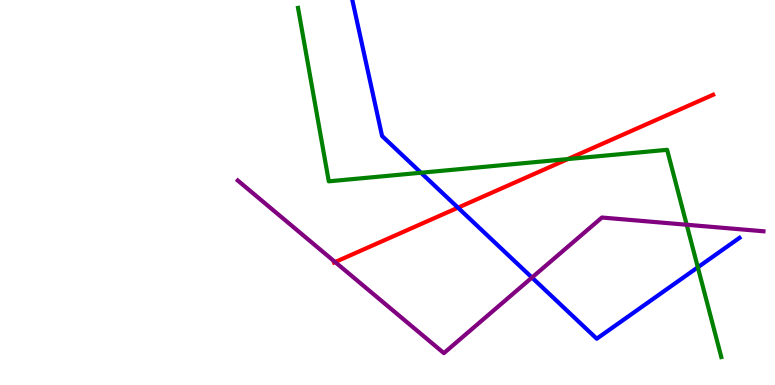[{'lines': ['blue', 'red'], 'intersections': [{'x': 5.91, 'y': 4.61}]}, {'lines': ['green', 'red'], 'intersections': [{'x': 7.33, 'y': 5.87}]}, {'lines': ['purple', 'red'], 'intersections': [{'x': 4.32, 'y': 3.19}]}, {'lines': ['blue', 'green'], 'intersections': [{'x': 5.43, 'y': 5.51}, {'x': 9.0, 'y': 3.06}]}, {'lines': ['blue', 'purple'], 'intersections': [{'x': 6.86, 'y': 2.79}]}, {'lines': ['green', 'purple'], 'intersections': [{'x': 8.86, 'y': 4.16}]}]